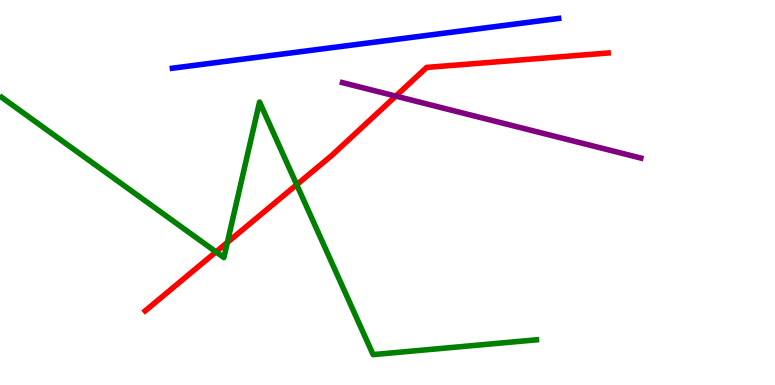[{'lines': ['blue', 'red'], 'intersections': []}, {'lines': ['green', 'red'], 'intersections': [{'x': 2.79, 'y': 3.46}, {'x': 2.93, 'y': 3.7}, {'x': 3.83, 'y': 5.2}]}, {'lines': ['purple', 'red'], 'intersections': [{'x': 5.11, 'y': 7.5}]}, {'lines': ['blue', 'green'], 'intersections': []}, {'lines': ['blue', 'purple'], 'intersections': []}, {'lines': ['green', 'purple'], 'intersections': []}]